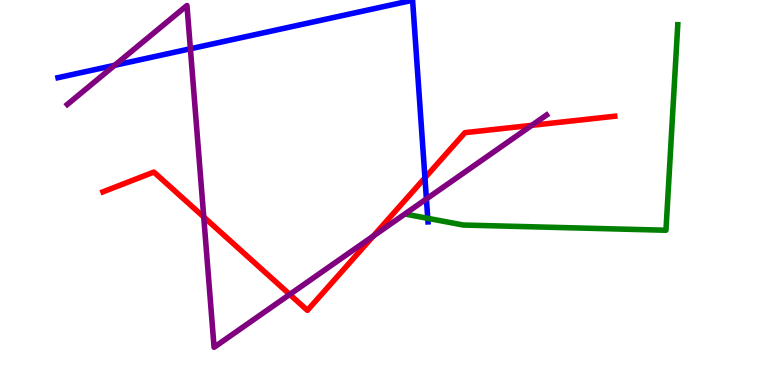[{'lines': ['blue', 'red'], 'intersections': [{'x': 5.48, 'y': 5.38}]}, {'lines': ['green', 'red'], 'intersections': []}, {'lines': ['purple', 'red'], 'intersections': [{'x': 2.63, 'y': 4.36}, {'x': 3.74, 'y': 2.35}, {'x': 4.82, 'y': 3.87}, {'x': 6.86, 'y': 6.74}]}, {'lines': ['blue', 'green'], 'intersections': [{'x': 5.52, 'y': 4.33}]}, {'lines': ['blue', 'purple'], 'intersections': [{'x': 1.48, 'y': 8.3}, {'x': 2.46, 'y': 8.73}, {'x': 5.5, 'y': 4.83}]}, {'lines': ['green', 'purple'], 'intersections': []}]